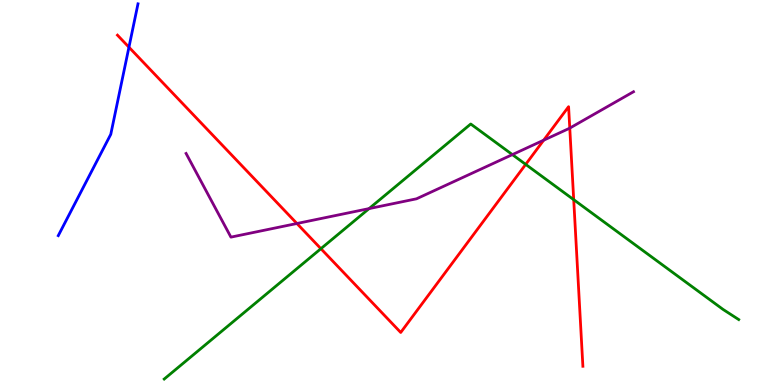[{'lines': ['blue', 'red'], 'intersections': [{'x': 1.66, 'y': 8.77}]}, {'lines': ['green', 'red'], 'intersections': [{'x': 4.14, 'y': 3.54}, {'x': 6.78, 'y': 5.73}, {'x': 7.4, 'y': 4.81}]}, {'lines': ['purple', 'red'], 'intersections': [{'x': 3.83, 'y': 4.19}, {'x': 7.02, 'y': 6.36}, {'x': 7.35, 'y': 6.67}]}, {'lines': ['blue', 'green'], 'intersections': []}, {'lines': ['blue', 'purple'], 'intersections': []}, {'lines': ['green', 'purple'], 'intersections': [{'x': 4.76, 'y': 4.58}, {'x': 6.61, 'y': 5.98}]}]